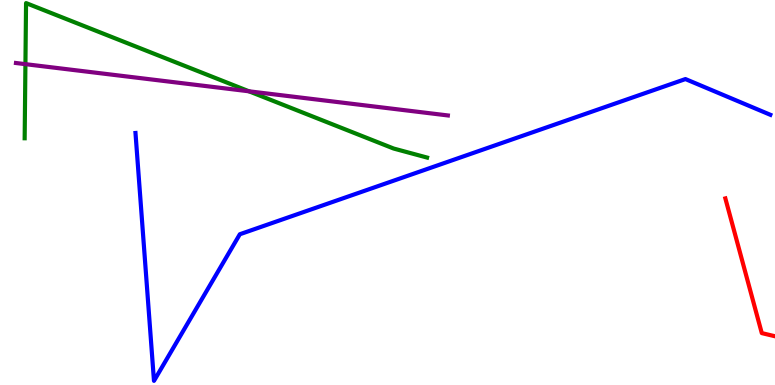[{'lines': ['blue', 'red'], 'intersections': []}, {'lines': ['green', 'red'], 'intersections': []}, {'lines': ['purple', 'red'], 'intersections': []}, {'lines': ['blue', 'green'], 'intersections': []}, {'lines': ['blue', 'purple'], 'intersections': []}, {'lines': ['green', 'purple'], 'intersections': [{'x': 0.328, 'y': 8.33}, {'x': 3.21, 'y': 7.63}]}]